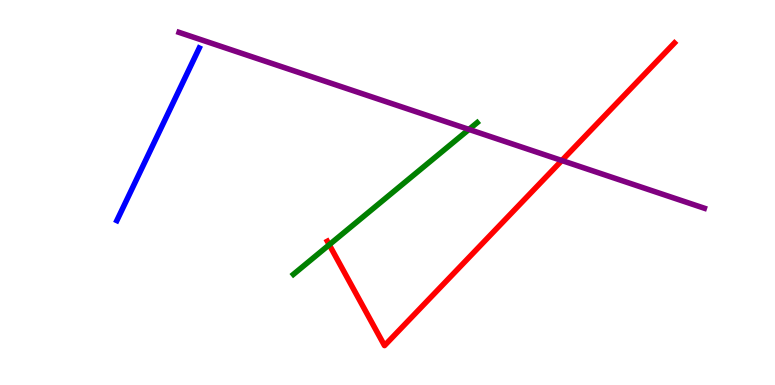[{'lines': ['blue', 'red'], 'intersections': []}, {'lines': ['green', 'red'], 'intersections': [{'x': 4.25, 'y': 3.64}]}, {'lines': ['purple', 'red'], 'intersections': [{'x': 7.25, 'y': 5.83}]}, {'lines': ['blue', 'green'], 'intersections': []}, {'lines': ['blue', 'purple'], 'intersections': []}, {'lines': ['green', 'purple'], 'intersections': [{'x': 6.05, 'y': 6.64}]}]